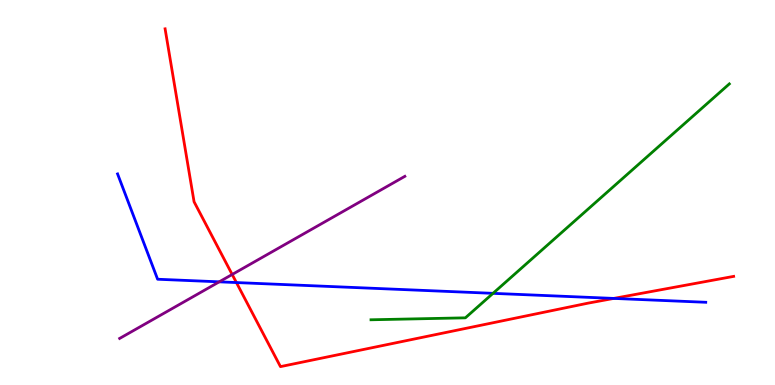[{'lines': ['blue', 'red'], 'intersections': [{'x': 3.05, 'y': 2.66}, {'x': 7.92, 'y': 2.25}]}, {'lines': ['green', 'red'], 'intersections': []}, {'lines': ['purple', 'red'], 'intersections': [{'x': 3.0, 'y': 2.87}]}, {'lines': ['blue', 'green'], 'intersections': [{'x': 6.36, 'y': 2.38}]}, {'lines': ['blue', 'purple'], 'intersections': [{'x': 2.83, 'y': 2.68}]}, {'lines': ['green', 'purple'], 'intersections': []}]